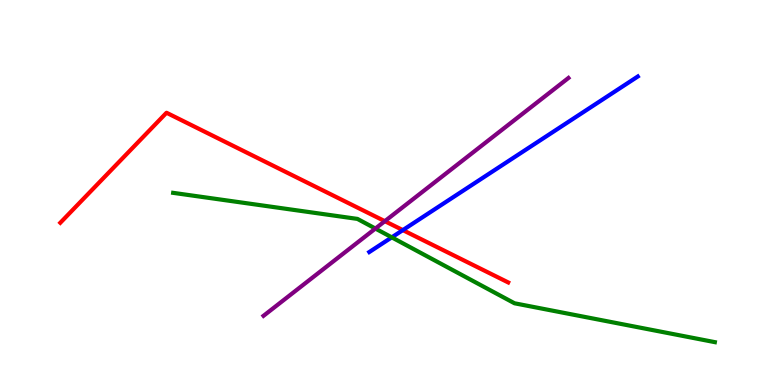[{'lines': ['blue', 'red'], 'intersections': [{'x': 5.2, 'y': 4.02}]}, {'lines': ['green', 'red'], 'intersections': []}, {'lines': ['purple', 'red'], 'intersections': [{'x': 4.97, 'y': 4.26}]}, {'lines': ['blue', 'green'], 'intersections': [{'x': 5.05, 'y': 3.84}]}, {'lines': ['blue', 'purple'], 'intersections': []}, {'lines': ['green', 'purple'], 'intersections': [{'x': 4.84, 'y': 4.06}]}]